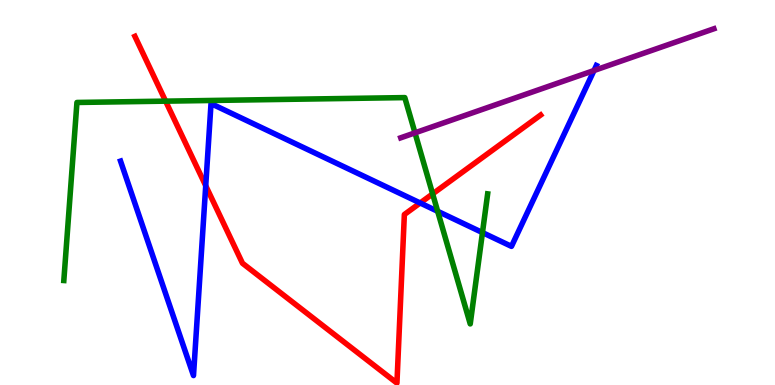[{'lines': ['blue', 'red'], 'intersections': [{'x': 2.65, 'y': 5.18}, {'x': 5.42, 'y': 4.73}]}, {'lines': ['green', 'red'], 'intersections': [{'x': 2.14, 'y': 7.37}, {'x': 5.58, 'y': 4.96}]}, {'lines': ['purple', 'red'], 'intersections': []}, {'lines': ['blue', 'green'], 'intersections': [{'x': 5.65, 'y': 4.51}, {'x': 6.23, 'y': 3.96}]}, {'lines': ['blue', 'purple'], 'intersections': [{'x': 7.66, 'y': 8.17}]}, {'lines': ['green', 'purple'], 'intersections': [{'x': 5.35, 'y': 6.55}]}]